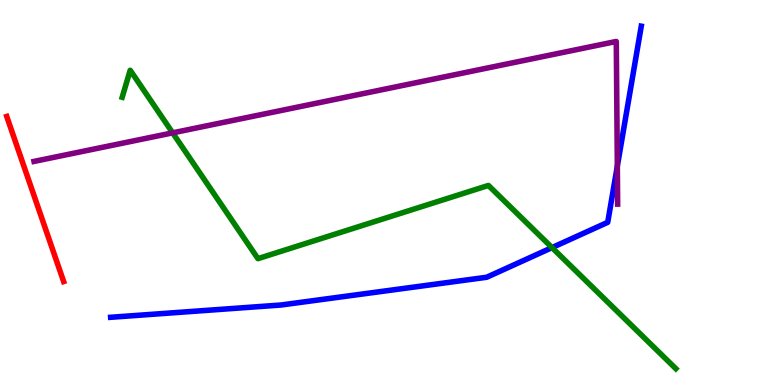[{'lines': ['blue', 'red'], 'intersections': []}, {'lines': ['green', 'red'], 'intersections': []}, {'lines': ['purple', 'red'], 'intersections': []}, {'lines': ['blue', 'green'], 'intersections': [{'x': 7.12, 'y': 3.57}]}, {'lines': ['blue', 'purple'], 'intersections': [{'x': 7.97, 'y': 5.68}]}, {'lines': ['green', 'purple'], 'intersections': [{'x': 2.23, 'y': 6.55}]}]